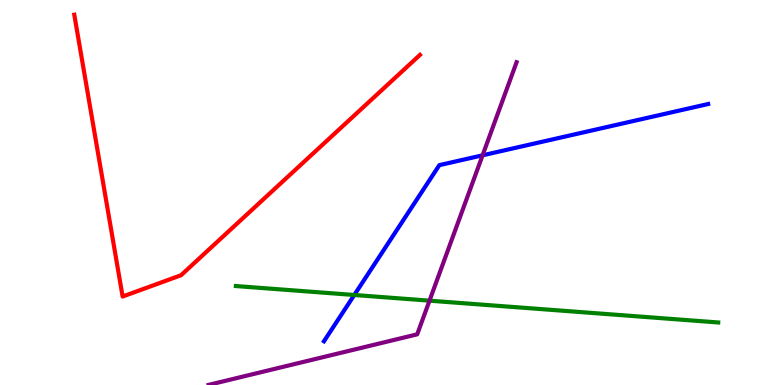[{'lines': ['blue', 'red'], 'intersections': []}, {'lines': ['green', 'red'], 'intersections': []}, {'lines': ['purple', 'red'], 'intersections': []}, {'lines': ['blue', 'green'], 'intersections': [{'x': 4.57, 'y': 2.34}]}, {'lines': ['blue', 'purple'], 'intersections': [{'x': 6.23, 'y': 5.97}]}, {'lines': ['green', 'purple'], 'intersections': [{'x': 5.54, 'y': 2.19}]}]